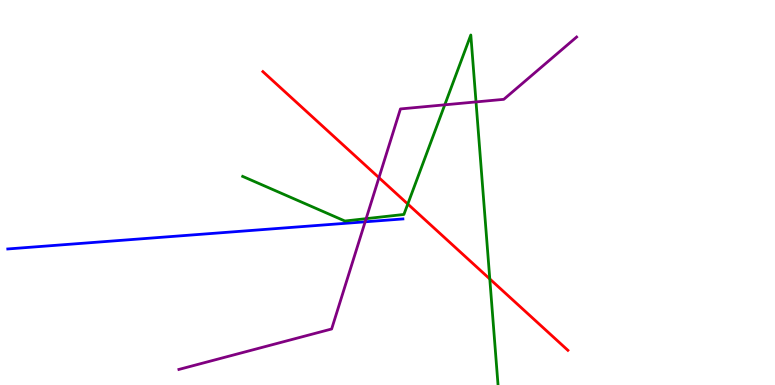[{'lines': ['blue', 'red'], 'intersections': []}, {'lines': ['green', 'red'], 'intersections': [{'x': 5.26, 'y': 4.7}, {'x': 6.32, 'y': 2.75}]}, {'lines': ['purple', 'red'], 'intersections': [{'x': 4.89, 'y': 5.39}]}, {'lines': ['blue', 'green'], 'intersections': []}, {'lines': ['blue', 'purple'], 'intersections': [{'x': 4.71, 'y': 4.24}]}, {'lines': ['green', 'purple'], 'intersections': [{'x': 4.72, 'y': 4.32}, {'x': 5.74, 'y': 7.28}, {'x': 6.14, 'y': 7.35}]}]